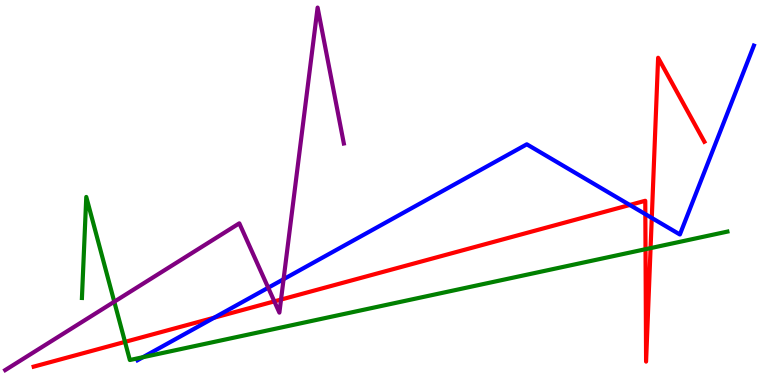[{'lines': ['blue', 'red'], 'intersections': [{'x': 2.76, 'y': 1.75}, {'x': 8.13, 'y': 4.68}, {'x': 8.33, 'y': 4.44}, {'x': 8.41, 'y': 4.34}]}, {'lines': ['green', 'red'], 'intersections': [{'x': 1.61, 'y': 1.12}, {'x': 8.33, 'y': 3.53}, {'x': 8.39, 'y': 3.56}]}, {'lines': ['purple', 'red'], 'intersections': [{'x': 3.54, 'y': 2.17}, {'x': 3.63, 'y': 2.22}]}, {'lines': ['blue', 'green'], 'intersections': [{'x': 1.84, 'y': 0.722}]}, {'lines': ['blue', 'purple'], 'intersections': [{'x': 3.46, 'y': 2.53}, {'x': 3.66, 'y': 2.75}]}, {'lines': ['green', 'purple'], 'intersections': [{'x': 1.47, 'y': 2.16}]}]